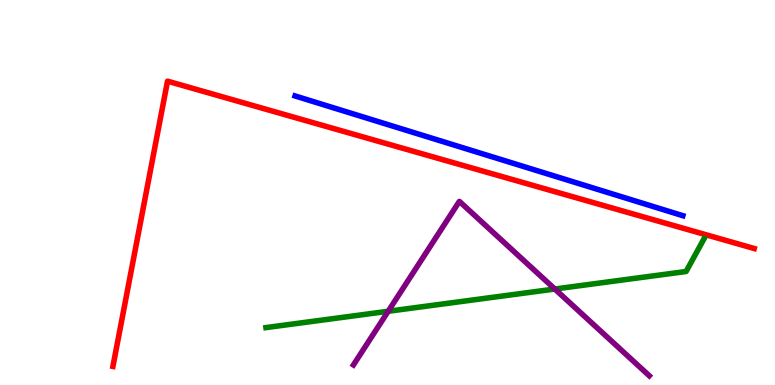[{'lines': ['blue', 'red'], 'intersections': []}, {'lines': ['green', 'red'], 'intersections': []}, {'lines': ['purple', 'red'], 'intersections': []}, {'lines': ['blue', 'green'], 'intersections': []}, {'lines': ['blue', 'purple'], 'intersections': []}, {'lines': ['green', 'purple'], 'intersections': [{'x': 5.01, 'y': 1.91}, {'x': 7.16, 'y': 2.49}]}]